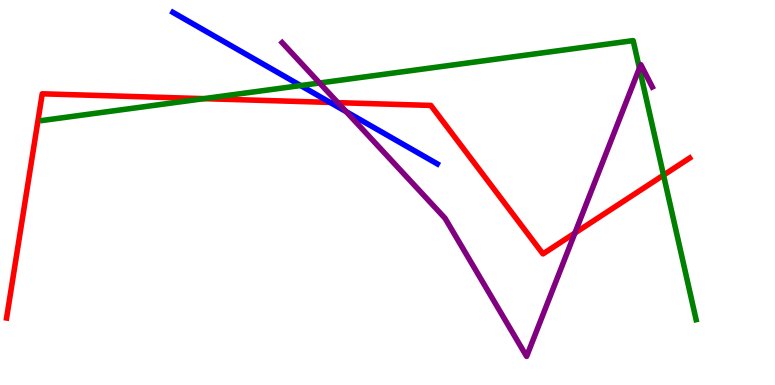[{'lines': ['blue', 'red'], 'intersections': [{'x': 4.26, 'y': 7.34}]}, {'lines': ['green', 'red'], 'intersections': [{'x': 2.63, 'y': 7.44}, {'x': 8.56, 'y': 5.45}]}, {'lines': ['purple', 'red'], 'intersections': [{'x': 4.36, 'y': 7.33}, {'x': 7.42, 'y': 3.95}]}, {'lines': ['blue', 'green'], 'intersections': [{'x': 3.88, 'y': 7.78}]}, {'lines': ['blue', 'purple'], 'intersections': [{'x': 4.47, 'y': 7.1}]}, {'lines': ['green', 'purple'], 'intersections': [{'x': 4.12, 'y': 7.84}, {'x': 8.25, 'y': 8.23}]}]